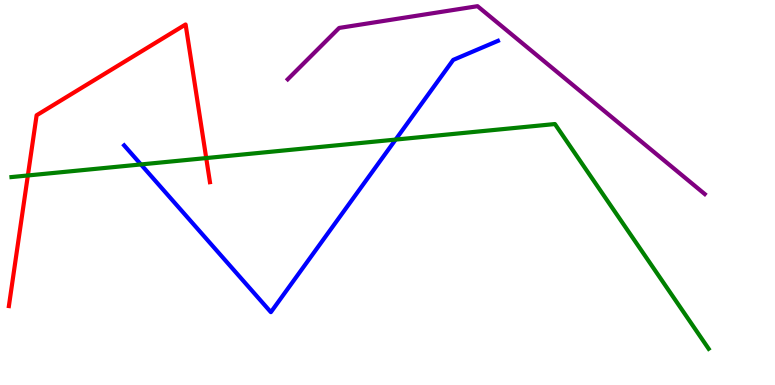[{'lines': ['blue', 'red'], 'intersections': []}, {'lines': ['green', 'red'], 'intersections': [{'x': 0.36, 'y': 5.44}, {'x': 2.66, 'y': 5.89}]}, {'lines': ['purple', 'red'], 'intersections': []}, {'lines': ['blue', 'green'], 'intersections': [{'x': 1.82, 'y': 5.73}, {'x': 5.1, 'y': 6.37}]}, {'lines': ['blue', 'purple'], 'intersections': []}, {'lines': ['green', 'purple'], 'intersections': []}]